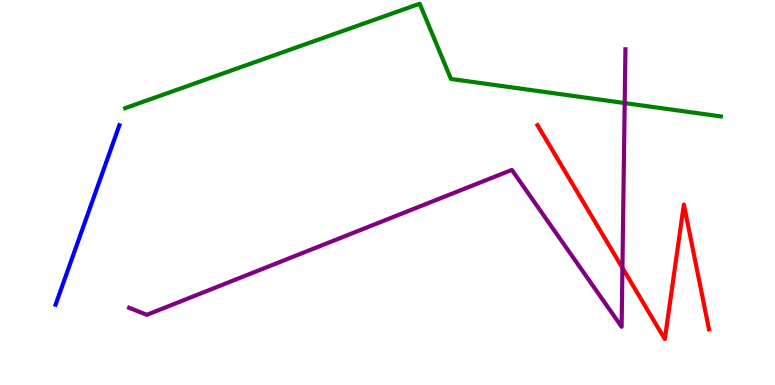[{'lines': ['blue', 'red'], 'intersections': []}, {'lines': ['green', 'red'], 'intersections': []}, {'lines': ['purple', 'red'], 'intersections': [{'x': 8.03, 'y': 3.04}]}, {'lines': ['blue', 'green'], 'intersections': []}, {'lines': ['blue', 'purple'], 'intersections': []}, {'lines': ['green', 'purple'], 'intersections': [{'x': 8.06, 'y': 7.32}]}]